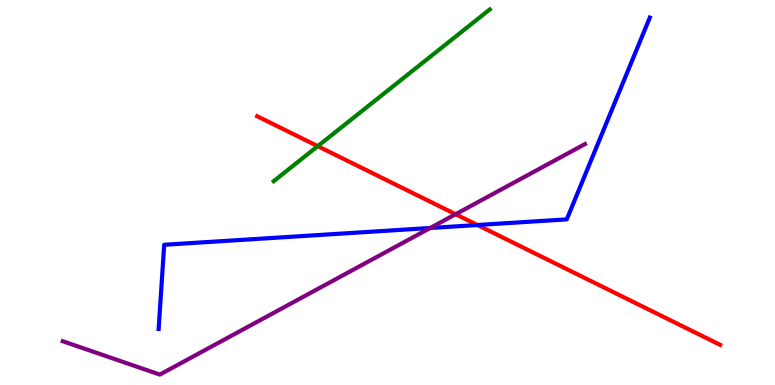[{'lines': ['blue', 'red'], 'intersections': [{'x': 6.16, 'y': 4.16}]}, {'lines': ['green', 'red'], 'intersections': [{'x': 4.1, 'y': 6.2}]}, {'lines': ['purple', 'red'], 'intersections': [{'x': 5.88, 'y': 4.44}]}, {'lines': ['blue', 'green'], 'intersections': []}, {'lines': ['blue', 'purple'], 'intersections': [{'x': 5.55, 'y': 4.08}]}, {'lines': ['green', 'purple'], 'intersections': []}]